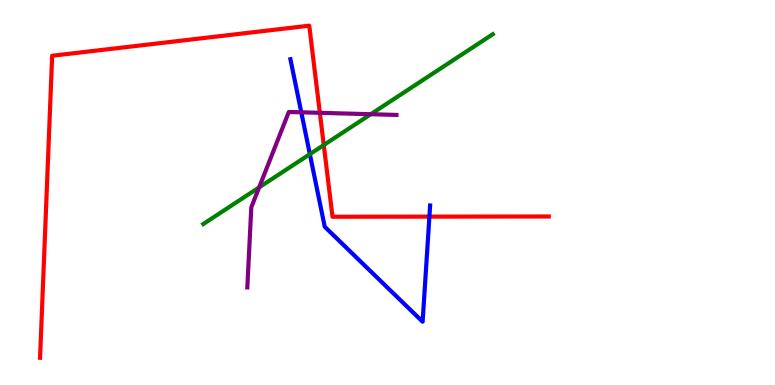[{'lines': ['blue', 'red'], 'intersections': [{'x': 5.54, 'y': 4.37}]}, {'lines': ['green', 'red'], 'intersections': [{'x': 4.18, 'y': 6.23}]}, {'lines': ['purple', 'red'], 'intersections': [{'x': 4.13, 'y': 7.07}]}, {'lines': ['blue', 'green'], 'intersections': [{'x': 4.0, 'y': 6.0}]}, {'lines': ['blue', 'purple'], 'intersections': [{'x': 3.89, 'y': 7.08}]}, {'lines': ['green', 'purple'], 'intersections': [{'x': 3.34, 'y': 5.13}, {'x': 4.78, 'y': 7.03}]}]